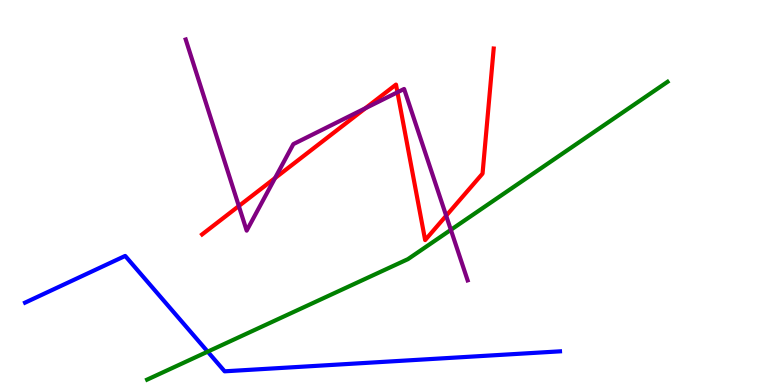[{'lines': ['blue', 'red'], 'intersections': []}, {'lines': ['green', 'red'], 'intersections': []}, {'lines': ['purple', 'red'], 'intersections': [{'x': 3.08, 'y': 4.65}, {'x': 3.55, 'y': 5.38}, {'x': 4.71, 'y': 7.19}, {'x': 5.13, 'y': 7.6}, {'x': 5.76, 'y': 4.4}]}, {'lines': ['blue', 'green'], 'intersections': [{'x': 2.68, 'y': 0.866}]}, {'lines': ['blue', 'purple'], 'intersections': []}, {'lines': ['green', 'purple'], 'intersections': [{'x': 5.82, 'y': 4.03}]}]